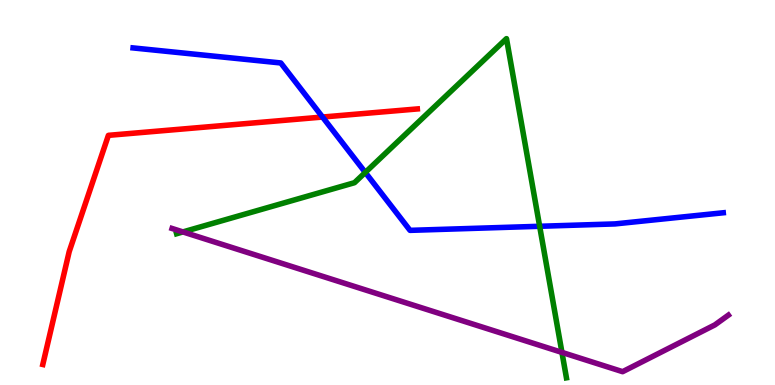[{'lines': ['blue', 'red'], 'intersections': [{'x': 4.16, 'y': 6.96}]}, {'lines': ['green', 'red'], 'intersections': []}, {'lines': ['purple', 'red'], 'intersections': []}, {'lines': ['blue', 'green'], 'intersections': [{'x': 4.71, 'y': 5.52}, {'x': 6.96, 'y': 4.12}]}, {'lines': ['blue', 'purple'], 'intersections': []}, {'lines': ['green', 'purple'], 'intersections': [{'x': 2.36, 'y': 3.98}, {'x': 7.25, 'y': 0.847}]}]